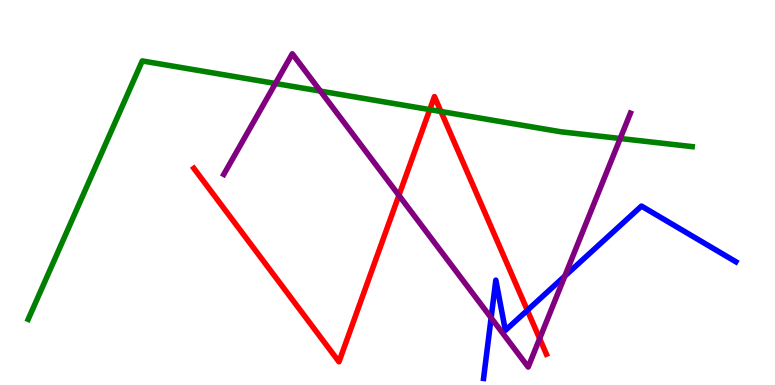[{'lines': ['blue', 'red'], 'intersections': [{'x': 6.8, 'y': 1.94}]}, {'lines': ['green', 'red'], 'intersections': [{'x': 5.55, 'y': 7.15}, {'x': 5.69, 'y': 7.1}]}, {'lines': ['purple', 'red'], 'intersections': [{'x': 5.15, 'y': 4.93}, {'x': 6.96, 'y': 1.21}]}, {'lines': ['blue', 'green'], 'intersections': []}, {'lines': ['blue', 'purple'], 'intersections': [{'x': 6.34, 'y': 1.75}, {'x': 7.29, 'y': 2.83}]}, {'lines': ['green', 'purple'], 'intersections': [{'x': 3.55, 'y': 7.83}, {'x': 4.13, 'y': 7.63}, {'x': 8.0, 'y': 6.4}]}]